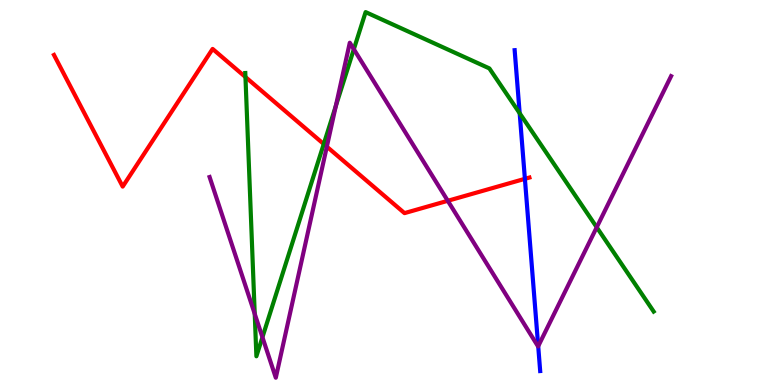[{'lines': ['blue', 'red'], 'intersections': [{'x': 6.77, 'y': 5.35}]}, {'lines': ['green', 'red'], 'intersections': [{'x': 3.17, 'y': 8.0}, {'x': 4.18, 'y': 6.26}]}, {'lines': ['purple', 'red'], 'intersections': [{'x': 4.22, 'y': 6.19}, {'x': 5.78, 'y': 4.78}]}, {'lines': ['blue', 'green'], 'intersections': [{'x': 6.71, 'y': 7.06}]}, {'lines': ['blue', 'purple'], 'intersections': [{'x': 6.94, 'y': 1.01}]}, {'lines': ['green', 'purple'], 'intersections': [{'x': 3.29, 'y': 1.85}, {'x': 3.39, 'y': 1.24}, {'x': 4.33, 'y': 7.25}, {'x': 4.57, 'y': 8.72}, {'x': 7.7, 'y': 4.1}]}]